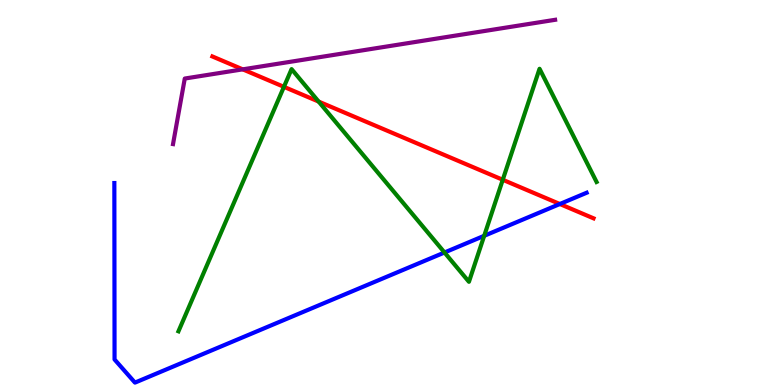[{'lines': ['blue', 'red'], 'intersections': [{'x': 7.22, 'y': 4.7}]}, {'lines': ['green', 'red'], 'intersections': [{'x': 3.66, 'y': 7.74}, {'x': 4.11, 'y': 7.36}, {'x': 6.49, 'y': 5.33}]}, {'lines': ['purple', 'red'], 'intersections': [{'x': 3.13, 'y': 8.2}]}, {'lines': ['blue', 'green'], 'intersections': [{'x': 5.74, 'y': 3.44}, {'x': 6.25, 'y': 3.87}]}, {'lines': ['blue', 'purple'], 'intersections': []}, {'lines': ['green', 'purple'], 'intersections': []}]